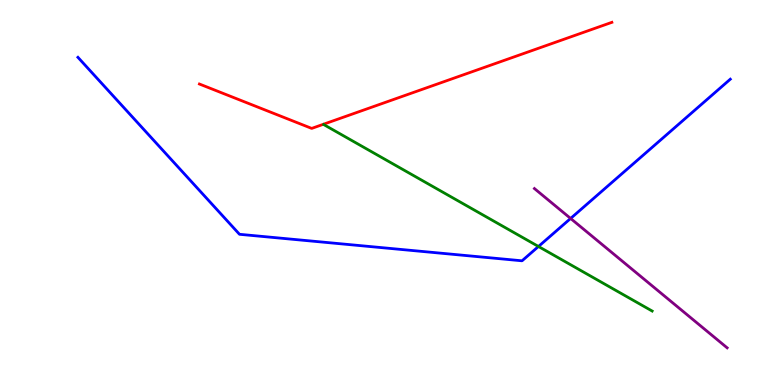[{'lines': ['blue', 'red'], 'intersections': []}, {'lines': ['green', 'red'], 'intersections': []}, {'lines': ['purple', 'red'], 'intersections': []}, {'lines': ['blue', 'green'], 'intersections': [{'x': 6.95, 'y': 3.6}]}, {'lines': ['blue', 'purple'], 'intersections': [{'x': 7.36, 'y': 4.33}]}, {'lines': ['green', 'purple'], 'intersections': []}]